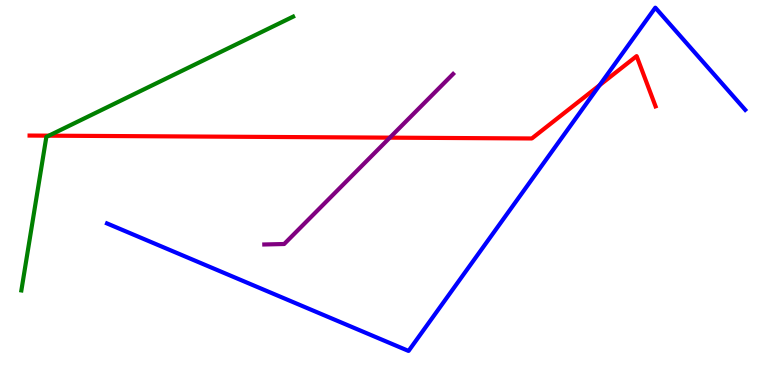[{'lines': ['blue', 'red'], 'intersections': [{'x': 7.74, 'y': 7.79}]}, {'lines': ['green', 'red'], 'intersections': [{'x': 0.631, 'y': 6.48}]}, {'lines': ['purple', 'red'], 'intersections': [{'x': 5.03, 'y': 6.42}]}, {'lines': ['blue', 'green'], 'intersections': []}, {'lines': ['blue', 'purple'], 'intersections': []}, {'lines': ['green', 'purple'], 'intersections': []}]